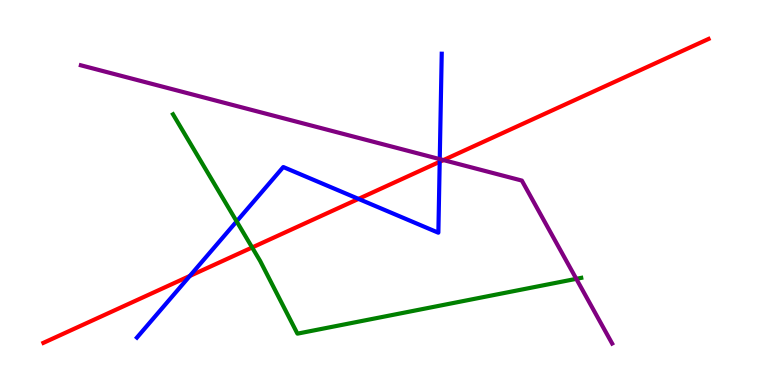[{'lines': ['blue', 'red'], 'intersections': [{'x': 2.45, 'y': 2.83}, {'x': 4.63, 'y': 4.83}, {'x': 5.67, 'y': 5.8}]}, {'lines': ['green', 'red'], 'intersections': [{'x': 3.25, 'y': 3.57}]}, {'lines': ['purple', 'red'], 'intersections': [{'x': 5.72, 'y': 5.84}]}, {'lines': ['blue', 'green'], 'intersections': [{'x': 3.05, 'y': 4.25}]}, {'lines': ['blue', 'purple'], 'intersections': [{'x': 5.67, 'y': 5.87}]}, {'lines': ['green', 'purple'], 'intersections': [{'x': 7.44, 'y': 2.76}]}]